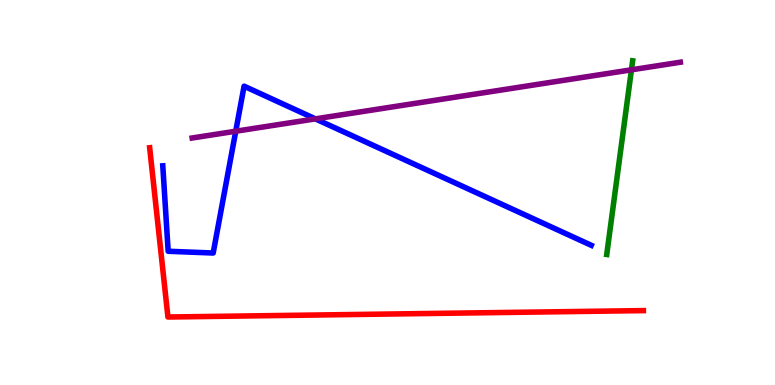[{'lines': ['blue', 'red'], 'intersections': []}, {'lines': ['green', 'red'], 'intersections': []}, {'lines': ['purple', 'red'], 'intersections': []}, {'lines': ['blue', 'green'], 'intersections': []}, {'lines': ['blue', 'purple'], 'intersections': [{'x': 3.04, 'y': 6.59}, {'x': 4.07, 'y': 6.91}]}, {'lines': ['green', 'purple'], 'intersections': [{'x': 8.15, 'y': 8.19}]}]